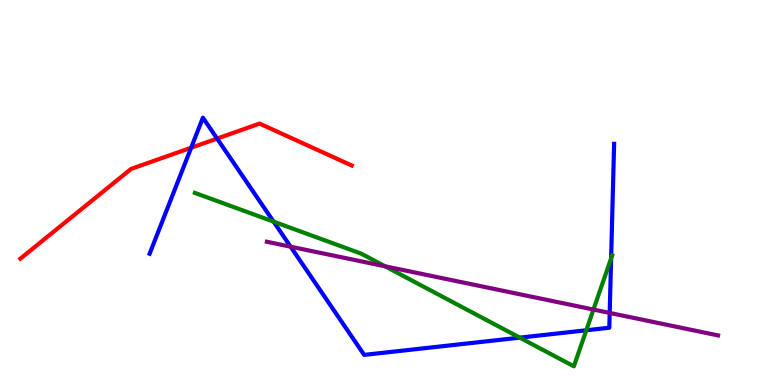[{'lines': ['blue', 'red'], 'intersections': [{'x': 2.47, 'y': 6.16}, {'x': 2.8, 'y': 6.4}]}, {'lines': ['green', 'red'], 'intersections': []}, {'lines': ['purple', 'red'], 'intersections': []}, {'lines': ['blue', 'green'], 'intersections': [{'x': 3.53, 'y': 4.24}, {'x': 6.71, 'y': 1.23}, {'x': 7.57, 'y': 1.42}, {'x': 7.89, 'y': 3.29}]}, {'lines': ['blue', 'purple'], 'intersections': [{'x': 3.75, 'y': 3.59}, {'x': 7.87, 'y': 1.87}]}, {'lines': ['green', 'purple'], 'intersections': [{'x': 4.97, 'y': 3.08}, {'x': 7.66, 'y': 1.96}]}]